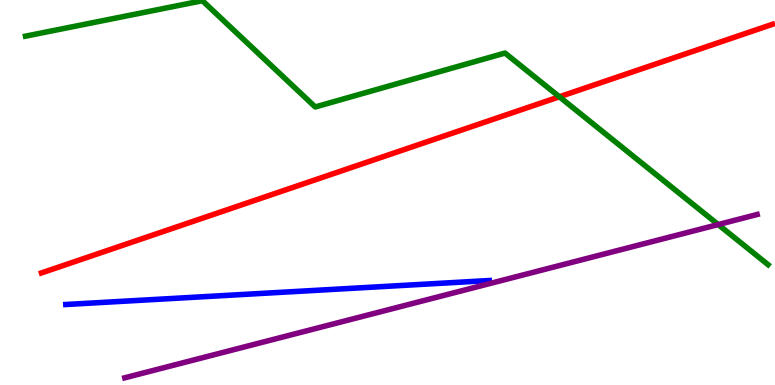[{'lines': ['blue', 'red'], 'intersections': []}, {'lines': ['green', 'red'], 'intersections': [{'x': 7.22, 'y': 7.49}]}, {'lines': ['purple', 'red'], 'intersections': []}, {'lines': ['blue', 'green'], 'intersections': []}, {'lines': ['blue', 'purple'], 'intersections': []}, {'lines': ['green', 'purple'], 'intersections': [{'x': 9.27, 'y': 4.17}]}]